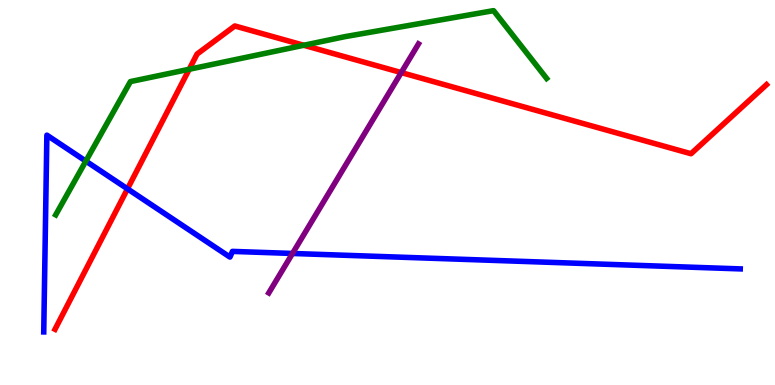[{'lines': ['blue', 'red'], 'intersections': [{'x': 1.65, 'y': 5.09}]}, {'lines': ['green', 'red'], 'intersections': [{'x': 2.44, 'y': 8.2}, {'x': 3.92, 'y': 8.82}]}, {'lines': ['purple', 'red'], 'intersections': [{'x': 5.18, 'y': 8.11}]}, {'lines': ['blue', 'green'], 'intersections': [{'x': 1.11, 'y': 5.82}]}, {'lines': ['blue', 'purple'], 'intersections': [{'x': 3.77, 'y': 3.42}]}, {'lines': ['green', 'purple'], 'intersections': []}]